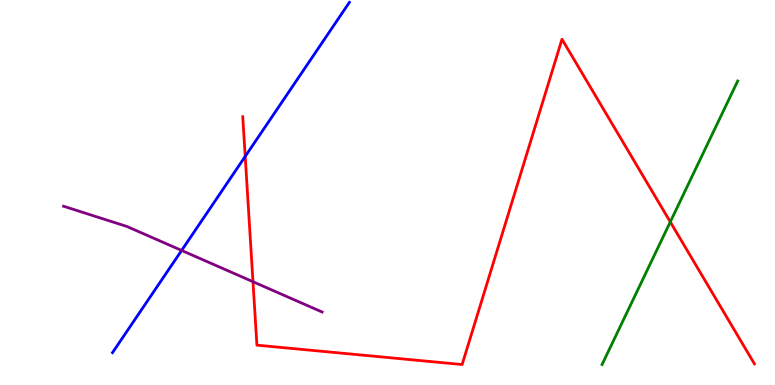[{'lines': ['blue', 'red'], 'intersections': [{'x': 3.16, 'y': 5.94}]}, {'lines': ['green', 'red'], 'intersections': [{'x': 8.65, 'y': 4.24}]}, {'lines': ['purple', 'red'], 'intersections': [{'x': 3.26, 'y': 2.68}]}, {'lines': ['blue', 'green'], 'intersections': []}, {'lines': ['blue', 'purple'], 'intersections': [{'x': 2.34, 'y': 3.49}]}, {'lines': ['green', 'purple'], 'intersections': []}]